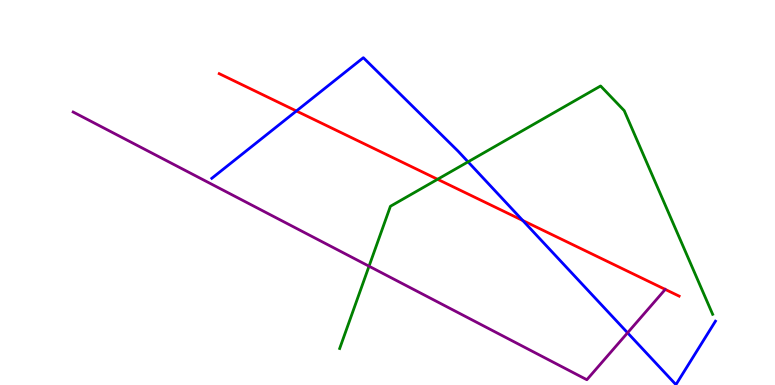[{'lines': ['blue', 'red'], 'intersections': [{'x': 3.82, 'y': 7.12}, {'x': 6.75, 'y': 4.27}]}, {'lines': ['green', 'red'], 'intersections': [{'x': 5.65, 'y': 5.34}]}, {'lines': ['purple', 'red'], 'intersections': []}, {'lines': ['blue', 'green'], 'intersections': [{'x': 6.04, 'y': 5.8}]}, {'lines': ['blue', 'purple'], 'intersections': [{'x': 8.1, 'y': 1.36}]}, {'lines': ['green', 'purple'], 'intersections': [{'x': 4.76, 'y': 3.09}]}]